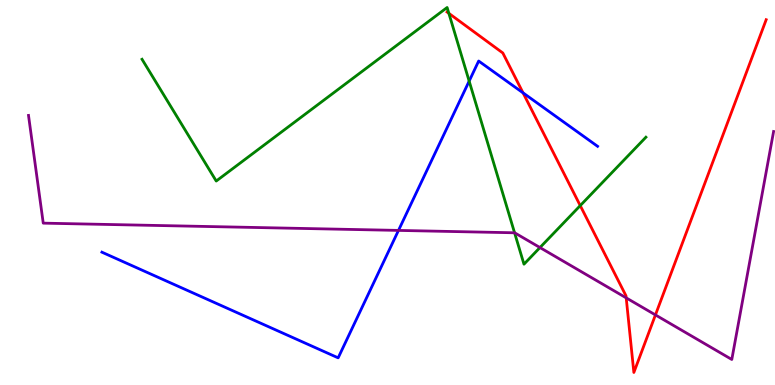[{'lines': ['blue', 'red'], 'intersections': [{'x': 6.75, 'y': 7.59}]}, {'lines': ['green', 'red'], 'intersections': [{'x': 5.79, 'y': 9.65}, {'x': 7.49, 'y': 4.66}]}, {'lines': ['purple', 'red'], 'intersections': [{'x': 8.08, 'y': 2.26}, {'x': 8.46, 'y': 1.82}]}, {'lines': ['blue', 'green'], 'intersections': [{'x': 6.05, 'y': 7.89}]}, {'lines': ['blue', 'purple'], 'intersections': [{'x': 5.14, 'y': 4.02}]}, {'lines': ['green', 'purple'], 'intersections': [{'x': 6.64, 'y': 3.95}, {'x': 6.97, 'y': 3.57}]}]